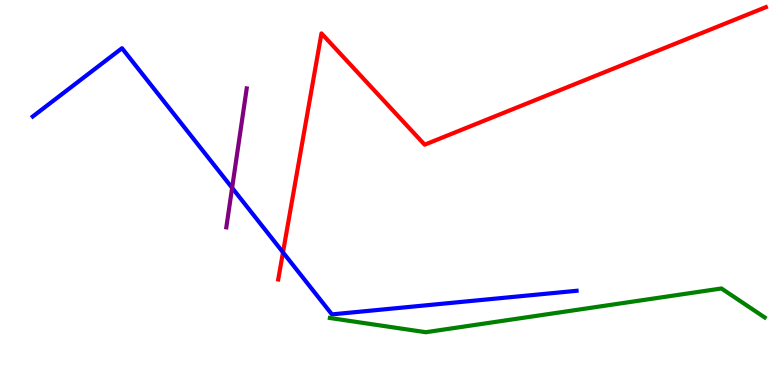[{'lines': ['blue', 'red'], 'intersections': [{'x': 3.65, 'y': 3.45}]}, {'lines': ['green', 'red'], 'intersections': []}, {'lines': ['purple', 'red'], 'intersections': []}, {'lines': ['blue', 'green'], 'intersections': []}, {'lines': ['blue', 'purple'], 'intersections': [{'x': 3.0, 'y': 5.12}]}, {'lines': ['green', 'purple'], 'intersections': []}]